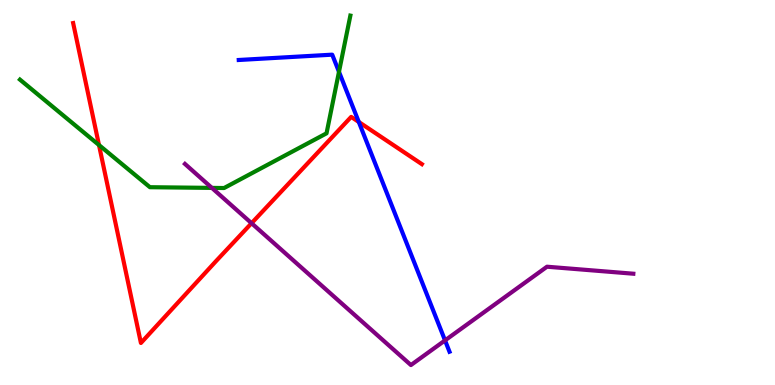[{'lines': ['blue', 'red'], 'intersections': [{'x': 4.63, 'y': 6.83}]}, {'lines': ['green', 'red'], 'intersections': [{'x': 1.28, 'y': 6.23}]}, {'lines': ['purple', 'red'], 'intersections': [{'x': 3.25, 'y': 4.2}]}, {'lines': ['blue', 'green'], 'intersections': [{'x': 4.37, 'y': 8.13}]}, {'lines': ['blue', 'purple'], 'intersections': [{'x': 5.74, 'y': 1.16}]}, {'lines': ['green', 'purple'], 'intersections': [{'x': 2.73, 'y': 5.12}]}]